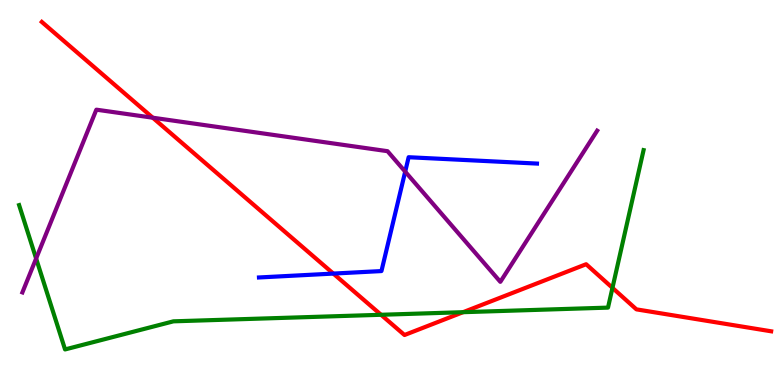[{'lines': ['blue', 'red'], 'intersections': [{'x': 4.3, 'y': 2.89}]}, {'lines': ['green', 'red'], 'intersections': [{'x': 4.92, 'y': 1.82}, {'x': 5.98, 'y': 1.89}, {'x': 7.9, 'y': 2.52}]}, {'lines': ['purple', 'red'], 'intersections': [{'x': 1.97, 'y': 6.94}]}, {'lines': ['blue', 'green'], 'intersections': []}, {'lines': ['blue', 'purple'], 'intersections': [{'x': 5.23, 'y': 5.54}]}, {'lines': ['green', 'purple'], 'intersections': [{'x': 0.466, 'y': 3.29}]}]